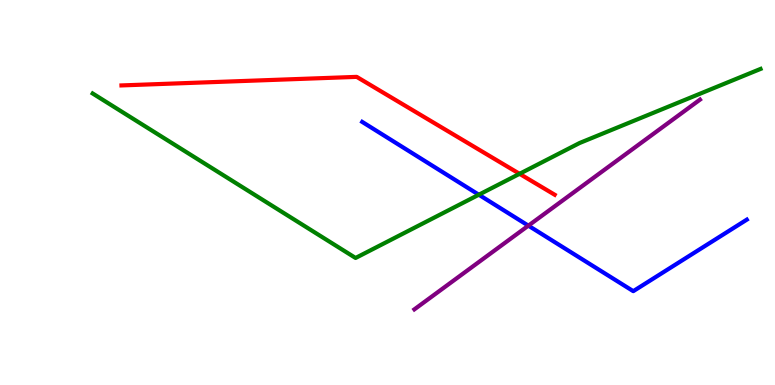[{'lines': ['blue', 'red'], 'intersections': []}, {'lines': ['green', 'red'], 'intersections': [{'x': 6.7, 'y': 5.49}]}, {'lines': ['purple', 'red'], 'intersections': []}, {'lines': ['blue', 'green'], 'intersections': [{'x': 6.18, 'y': 4.94}]}, {'lines': ['blue', 'purple'], 'intersections': [{'x': 6.82, 'y': 4.14}]}, {'lines': ['green', 'purple'], 'intersections': []}]